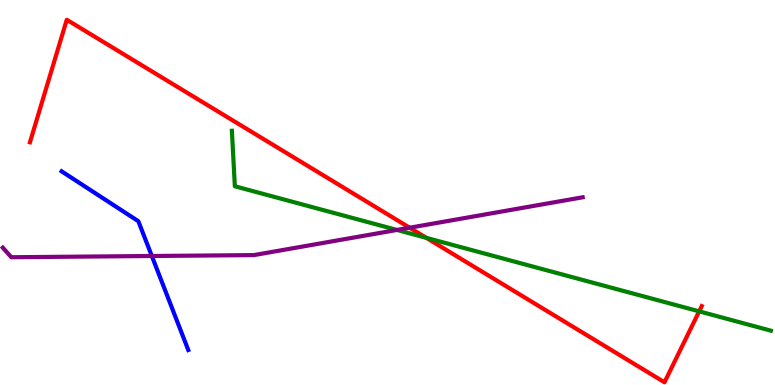[{'lines': ['blue', 'red'], 'intersections': []}, {'lines': ['green', 'red'], 'intersections': [{'x': 5.5, 'y': 3.82}, {'x': 9.02, 'y': 1.91}]}, {'lines': ['purple', 'red'], 'intersections': [{'x': 5.29, 'y': 4.09}]}, {'lines': ['blue', 'green'], 'intersections': []}, {'lines': ['blue', 'purple'], 'intersections': [{'x': 1.96, 'y': 3.35}]}, {'lines': ['green', 'purple'], 'intersections': [{'x': 5.12, 'y': 4.03}]}]